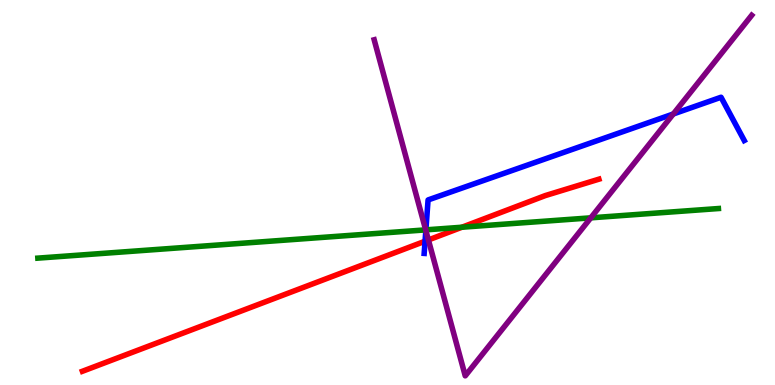[{'lines': ['blue', 'red'], 'intersections': [{'x': 5.48, 'y': 3.73}]}, {'lines': ['green', 'red'], 'intersections': [{'x': 5.96, 'y': 4.1}]}, {'lines': ['purple', 'red'], 'intersections': [{'x': 5.53, 'y': 3.77}]}, {'lines': ['blue', 'green'], 'intersections': [{'x': 5.5, 'y': 4.03}]}, {'lines': ['blue', 'purple'], 'intersections': [{'x': 5.49, 'y': 4.01}, {'x': 8.69, 'y': 7.04}]}, {'lines': ['green', 'purple'], 'intersections': [{'x': 5.49, 'y': 4.03}, {'x': 7.62, 'y': 4.34}]}]